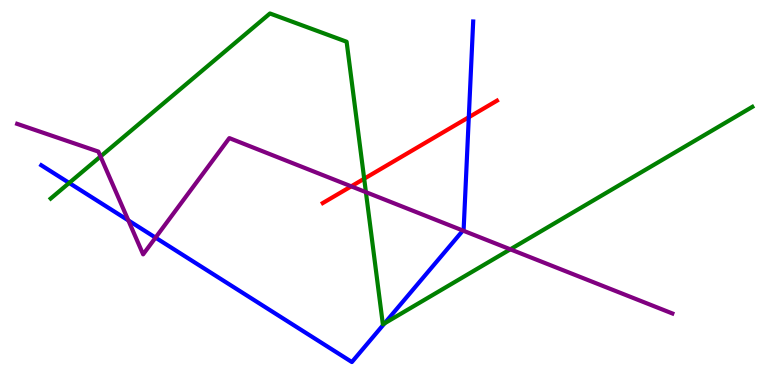[{'lines': ['blue', 'red'], 'intersections': [{'x': 6.05, 'y': 6.95}]}, {'lines': ['green', 'red'], 'intersections': [{'x': 4.7, 'y': 5.36}]}, {'lines': ['purple', 'red'], 'intersections': [{'x': 4.53, 'y': 5.16}]}, {'lines': ['blue', 'green'], 'intersections': [{'x': 0.893, 'y': 5.25}, {'x': 4.96, 'y': 1.6}]}, {'lines': ['blue', 'purple'], 'intersections': [{'x': 1.66, 'y': 4.27}, {'x': 2.01, 'y': 3.83}, {'x': 5.97, 'y': 4.01}]}, {'lines': ['green', 'purple'], 'intersections': [{'x': 1.3, 'y': 5.94}, {'x': 4.72, 'y': 5.01}, {'x': 6.58, 'y': 3.52}]}]